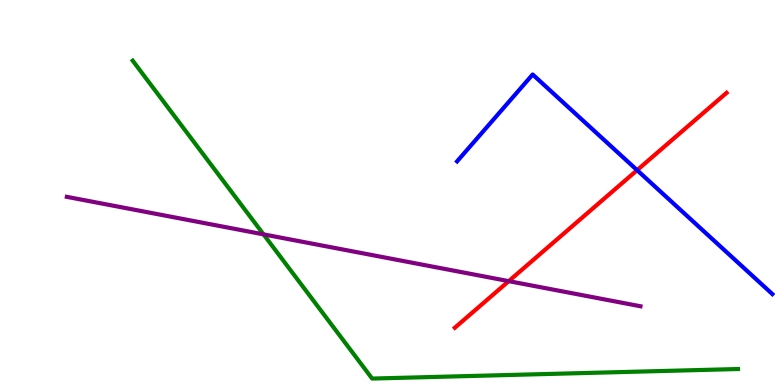[{'lines': ['blue', 'red'], 'intersections': [{'x': 8.22, 'y': 5.58}]}, {'lines': ['green', 'red'], 'intersections': []}, {'lines': ['purple', 'red'], 'intersections': [{'x': 6.56, 'y': 2.7}]}, {'lines': ['blue', 'green'], 'intersections': []}, {'lines': ['blue', 'purple'], 'intersections': []}, {'lines': ['green', 'purple'], 'intersections': [{'x': 3.4, 'y': 3.91}]}]